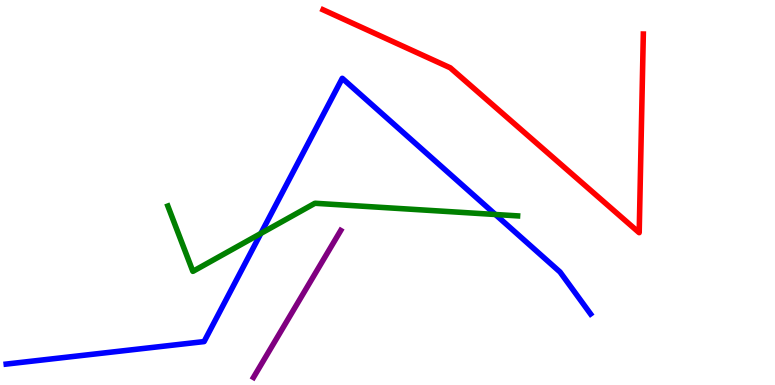[{'lines': ['blue', 'red'], 'intersections': []}, {'lines': ['green', 'red'], 'intersections': []}, {'lines': ['purple', 'red'], 'intersections': []}, {'lines': ['blue', 'green'], 'intersections': [{'x': 3.37, 'y': 3.94}, {'x': 6.39, 'y': 4.43}]}, {'lines': ['blue', 'purple'], 'intersections': []}, {'lines': ['green', 'purple'], 'intersections': []}]